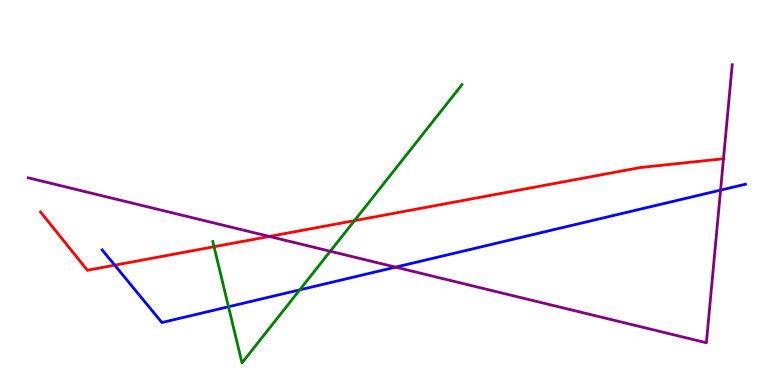[{'lines': ['blue', 'red'], 'intersections': [{'x': 1.48, 'y': 3.11}]}, {'lines': ['green', 'red'], 'intersections': [{'x': 2.76, 'y': 3.59}, {'x': 4.57, 'y': 4.27}]}, {'lines': ['purple', 'red'], 'intersections': [{'x': 3.48, 'y': 3.86}, {'x': 9.34, 'y': 5.88}]}, {'lines': ['blue', 'green'], 'intersections': [{'x': 2.95, 'y': 2.03}, {'x': 3.87, 'y': 2.47}]}, {'lines': ['blue', 'purple'], 'intersections': [{'x': 5.1, 'y': 3.06}, {'x': 9.3, 'y': 5.06}]}, {'lines': ['green', 'purple'], 'intersections': [{'x': 4.26, 'y': 3.47}]}]